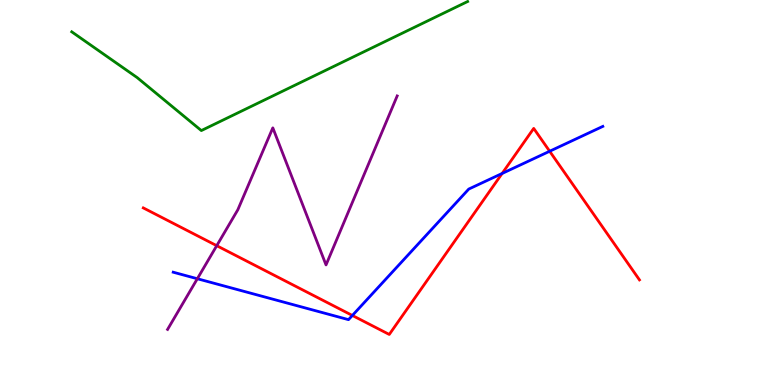[{'lines': ['blue', 'red'], 'intersections': [{'x': 4.55, 'y': 1.81}, {'x': 6.48, 'y': 5.49}, {'x': 7.09, 'y': 6.07}]}, {'lines': ['green', 'red'], 'intersections': []}, {'lines': ['purple', 'red'], 'intersections': [{'x': 2.8, 'y': 3.62}]}, {'lines': ['blue', 'green'], 'intersections': []}, {'lines': ['blue', 'purple'], 'intersections': [{'x': 2.55, 'y': 2.76}]}, {'lines': ['green', 'purple'], 'intersections': []}]